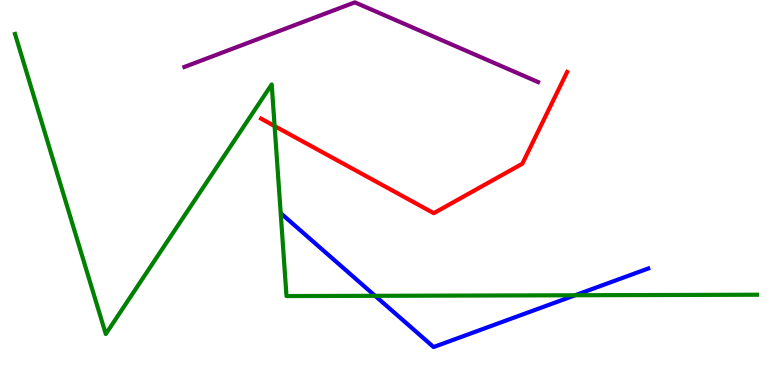[{'lines': ['blue', 'red'], 'intersections': []}, {'lines': ['green', 'red'], 'intersections': [{'x': 3.54, 'y': 6.73}]}, {'lines': ['purple', 'red'], 'intersections': []}, {'lines': ['blue', 'green'], 'intersections': [{'x': 4.84, 'y': 2.32}, {'x': 7.42, 'y': 2.33}]}, {'lines': ['blue', 'purple'], 'intersections': []}, {'lines': ['green', 'purple'], 'intersections': []}]